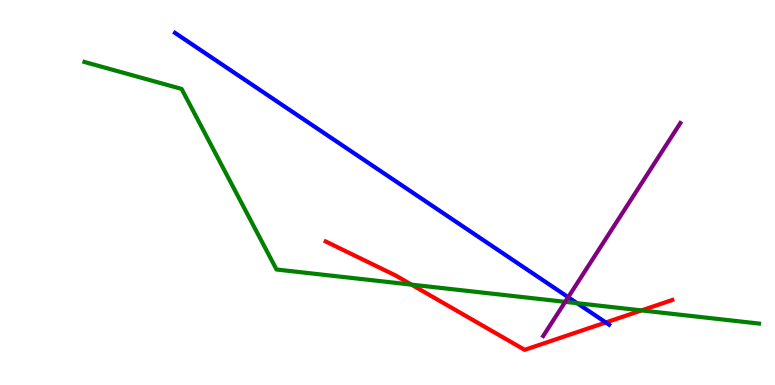[{'lines': ['blue', 'red'], 'intersections': [{'x': 7.82, 'y': 1.62}]}, {'lines': ['green', 'red'], 'intersections': [{'x': 5.31, 'y': 2.61}, {'x': 8.28, 'y': 1.94}]}, {'lines': ['purple', 'red'], 'intersections': []}, {'lines': ['blue', 'green'], 'intersections': [{'x': 7.45, 'y': 2.12}]}, {'lines': ['blue', 'purple'], 'intersections': [{'x': 7.33, 'y': 2.28}]}, {'lines': ['green', 'purple'], 'intersections': [{'x': 7.29, 'y': 2.16}]}]